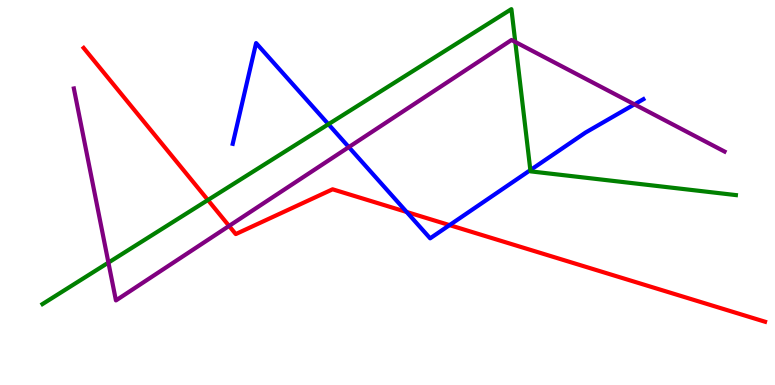[{'lines': ['blue', 'red'], 'intersections': [{'x': 5.25, 'y': 4.49}, {'x': 5.8, 'y': 4.15}]}, {'lines': ['green', 'red'], 'intersections': [{'x': 2.68, 'y': 4.8}]}, {'lines': ['purple', 'red'], 'intersections': [{'x': 2.96, 'y': 4.13}]}, {'lines': ['blue', 'green'], 'intersections': [{'x': 4.24, 'y': 6.77}, {'x': 6.84, 'y': 5.58}]}, {'lines': ['blue', 'purple'], 'intersections': [{'x': 4.5, 'y': 6.18}, {'x': 8.19, 'y': 7.29}]}, {'lines': ['green', 'purple'], 'intersections': [{'x': 1.4, 'y': 3.18}, {'x': 6.65, 'y': 8.91}]}]